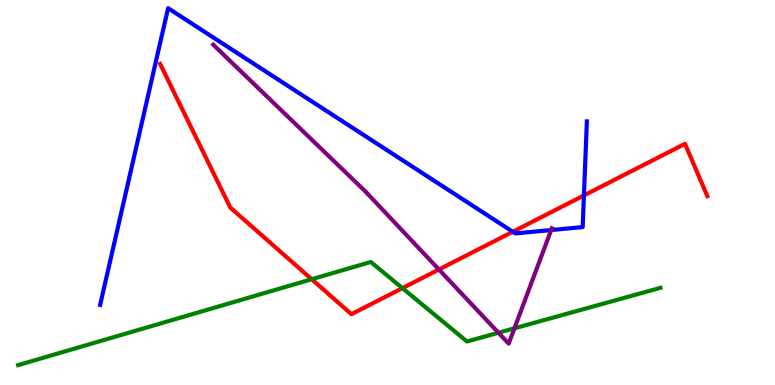[{'lines': ['blue', 'red'], 'intersections': [{'x': 6.62, 'y': 3.98}, {'x': 7.53, 'y': 4.92}]}, {'lines': ['green', 'red'], 'intersections': [{'x': 4.02, 'y': 2.75}, {'x': 5.19, 'y': 2.52}]}, {'lines': ['purple', 'red'], 'intersections': [{'x': 5.66, 'y': 3.0}]}, {'lines': ['blue', 'green'], 'intersections': []}, {'lines': ['blue', 'purple'], 'intersections': [{'x': 7.11, 'y': 4.02}]}, {'lines': ['green', 'purple'], 'intersections': [{'x': 6.43, 'y': 1.36}, {'x': 6.64, 'y': 1.47}]}]